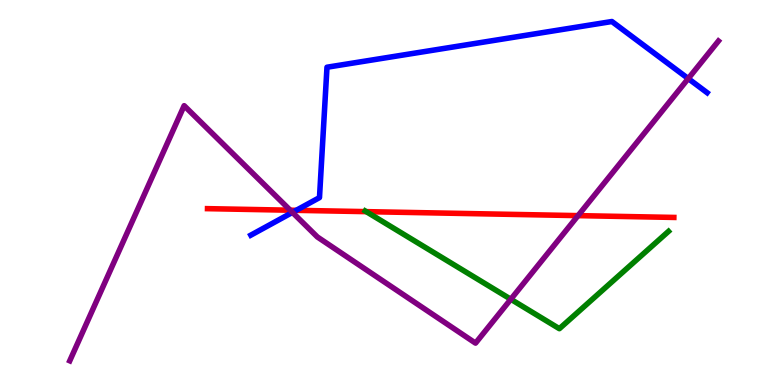[{'lines': ['blue', 'red'], 'intersections': [{'x': 3.82, 'y': 4.54}]}, {'lines': ['green', 'red'], 'intersections': [{'x': 4.73, 'y': 4.5}]}, {'lines': ['purple', 'red'], 'intersections': [{'x': 3.74, 'y': 4.54}, {'x': 7.46, 'y': 4.4}]}, {'lines': ['blue', 'green'], 'intersections': []}, {'lines': ['blue', 'purple'], 'intersections': [{'x': 3.77, 'y': 4.48}, {'x': 8.88, 'y': 7.96}]}, {'lines': ['green', 'purple'], 'intersections': [{'x': 6.59, 'y': 2.23}]}]